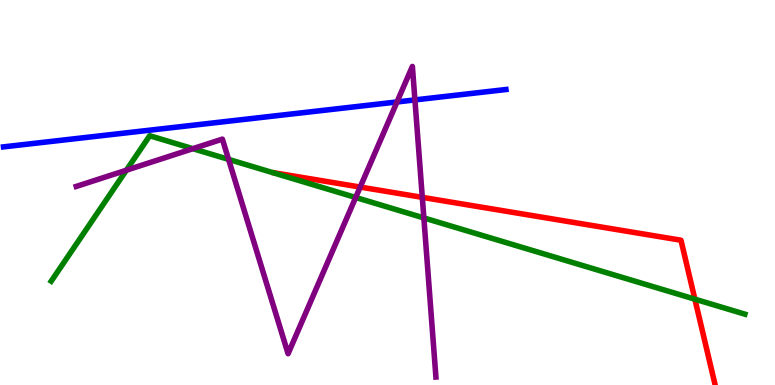[{'lines': ['blue', 'red'], 'intersections': []}, {'lines': ['green', 'red'], 'intersections': [{'x': 8.97, 'y': 2.23}]}, {'lines': ['purple', 'red'], 'intersections': [{'x': 4.65, 'y': 5.14}, {'x': 5.45, 'y': 4.87}]}, {'lines': ['blue', 'green'], 'intersections': []}, {'lines': ['blue', 'purple'], 'intersections': [{'x': 5.12, 'y': 7.35}, {'x': 5.35, 'y': 7.4}]}, {'lines': ['green', 'purple'], 'intersections': [{'x': 1.63, 'y': 5.58}, {'x': 2.49, 'y': 6.14}, {'x': 2.95, 'y': 5.86}, {'x': 4.59, 'y': 4.87}, {'x': 5.47, 'y': 4.34}]}]